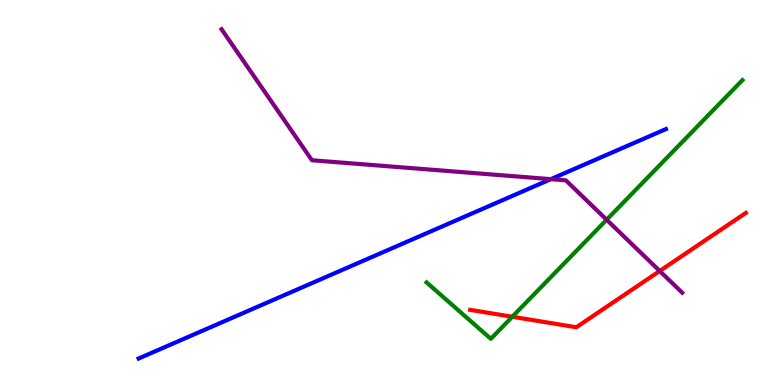[{'lines': ['blue', 'red'], 'intersections': []}, {'lines': ['green', 'red'], 'intersections': [{'x': 6.61, 'y': 1.77}]}, {'lines': ['purple', 'red'], 'intersections': [{'x': 8.51, 'y': 2.96}]}, {'lines': ['blue', 'green'], 'intersections': []}, {'lines': ['blue', 'purple'], 'intersections': [{'x': 7.11, 'y': 5.35}]}, {'lines': ['green', 'purple'], 'intersections': [{'x': 7.83, 'y': 4.29}]}]